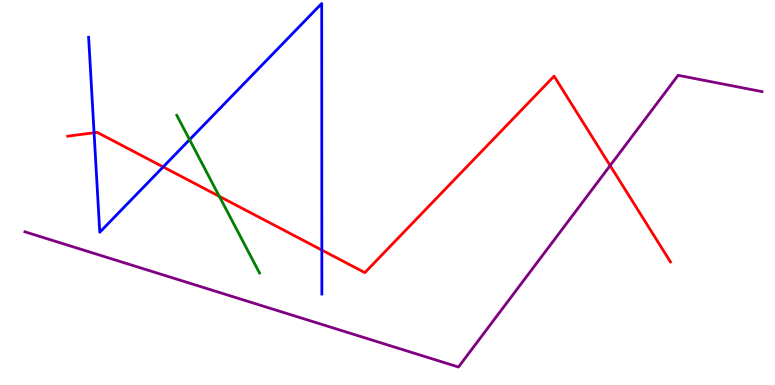[{'lines': ['blue', 'red'], 'intersections': [{'x': 1.21, 'y': 6.55}, {'x': 2.11, 'y': 5.66}, {'x': 4.15, 'y': 3.5}]}, {'lines': ['green', 'red'], 'intersections': [{'x': 2.83, 'y': 4.9}]}, {'lines': ['purple', 'red'], 'intersections': [{'x': 7.87, 'y': 5.7}]}, {'lines': ['blue', 'green'], 'intersections': [{'x': 2.45, 'y': 6.37}]}, {'lines': ['blue', 'purple'], 'intersections': []}, {'lines': ['green', 'purple'], 'intersections': []}]